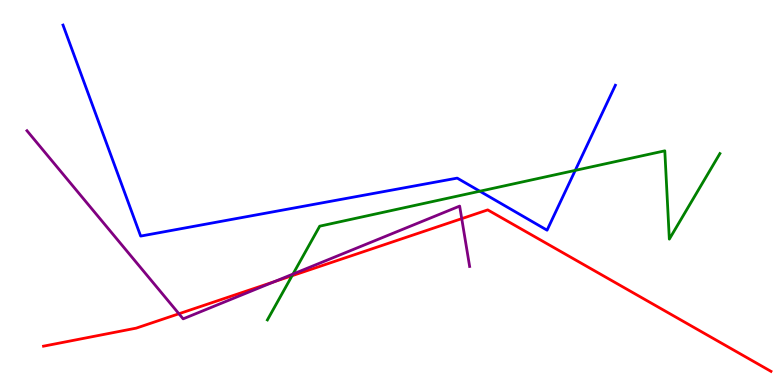[{'lines': ['blue', 'red'], 'intersections': []}, {'lines': ['green', 'red'], 'intersections': [{'x': 3.77, 'y': 2.84}]}, {'lines': ['purple', 'red'], 'intersections': [{'x': 2.31, 'y': 1.85}, {'x': 3.54, 'y': 2.68}, {'x': 5.96, 'y': 4.32}]}, {'lines': ['blue', 'green'], 'intersections': [{'x': 6.19, 'y': 5.03}, {'x': 7.42, 'y': 5.57}]}, {'lines': ['blue', 'purple'], 'intersections': []}, {'lines': ['green', 'purple'], 'intersections': [{'x': 3.78, 'y': 2.88}]}]